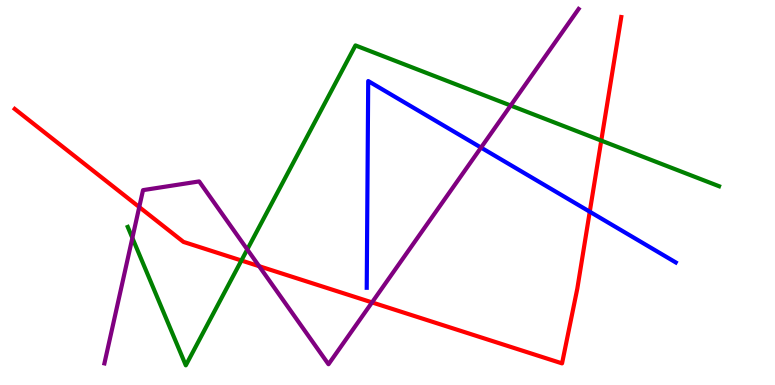[{'lines': ['blue', 'red'], 'intersections': [{'x': 7.61, 'y': 4.5}]}, {'lines': ['green', 'red'], 'intersections': [{'x': 3.11, 'y': 3.23}, {'x': 7.76, 'y': 6.35}]}, {'lines': ['purple', 'red'], 'intersections': [{'x': 1.8, 'y': 4.62}, {'x': 3.34, 'y': 3.09}, {'x': 4.8, 'y': 2.15}]}, {'lines': ['blue', 'green'], 'intersections': []}, {'lines': ['blue', 'purple'], 'intersections': [{'x': 6.21, 'y': 6.17}]}, {'lines': ['green', 'purple'], 'intersections': [{'x': 1.71, 'y': 3.82}, {'x': 3.19, 'y': 3.52}, {'x': 6.59, 'y': 7.26}]}]